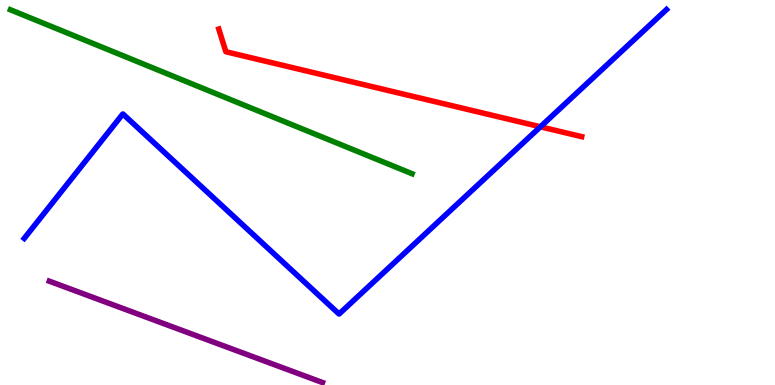[{'lines': ['blue', 'red'], 'intersections': [{'x': 6.97, 'y': 6.71}]}, {'lines': ['green', 'red'], 'intersections': []}, {'lines': ['purple', 'red'], 'intersections': []}, {'lines': ['blue', 'green'], 'intersections': []}, {'lines': ['blue', 'purple'], 'intersections': []}, {'lines': ['green', 'purple'], 'intersections': []}]